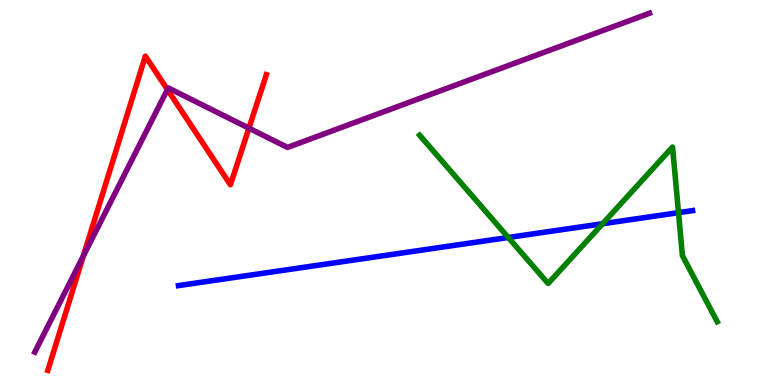[{'lines': ['blue', 'red'], 'intersections': []}, {'lines': ['green', 'red'], 'intersections': []}, {'lines': ['purple', 'red'], 'intersections': [{'x': 1.08, 'y': 3.35}, {'x': 2.16, 'y': 7.67}, {'x': 3.21, 'y': 6.67}]}, {'lines': ['blue', 'green'], 'intersections': [{'x': 6.56, 'y': 3.83}, {'x': 7.78, 'y': 4.19}, {'x': 8.75, 'y': 4.48}]}, {'lines': ['blue', 'purple'], 'intersections': []}, {'lines': ['green', 'purple'], 'intersections': []}]